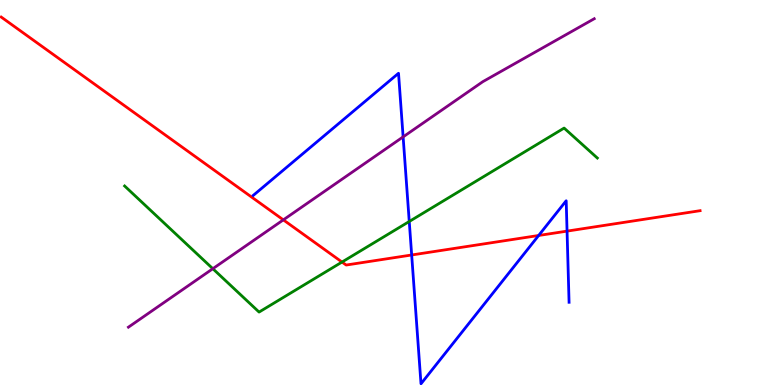[{'lines': ['blue', 'red'], 'intersections': [{'x': 5.31, 'y': 3.38}, {'x': 6.95, 'y': 3.88}, {'x': 7.32, 'y': 4.0}]}, {'lines': ['green', 'red'], 'intersections': [{'x': 4.41, 'y': 3.19}]}, {'lines': ['purple', 'red'], 'intersections': [{'x': 3.66, 'y': 4.29}]}, {'lines': ['blue', 'green'], 'intersections': [{'x': 5.28, 'y': 4.25}]}, {'lines': ['blue', 'purple'], 'intersections': [{'x': 5.2, 'y': 6.44}]}, {'lines': ['green', 'purple'], 'intersections': [{'x': 2.75, 'y': 3.02}]}]